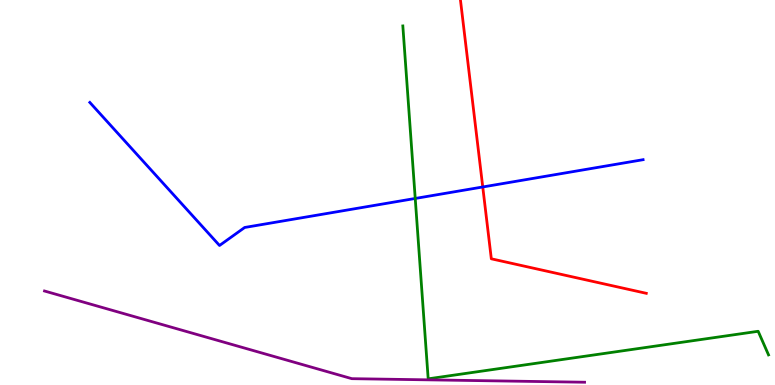[{'lines': ['blue', 'red'], 'intersections': [{'x': 6.23, 'y': 5.14}]}, {'lines': ['green', 'red'], 'intersections': []}, {'lines': ['purple', 'red'], 'intersections': []}, {'lines': ['blue', 'green'], 'intersections': [{'x': 5.36, 'y': 4.85}]}, {'lines': ['blue', 'purple'], 'intersections': []}, {'lines': ['green', 'purple'], 'intersections': []}]